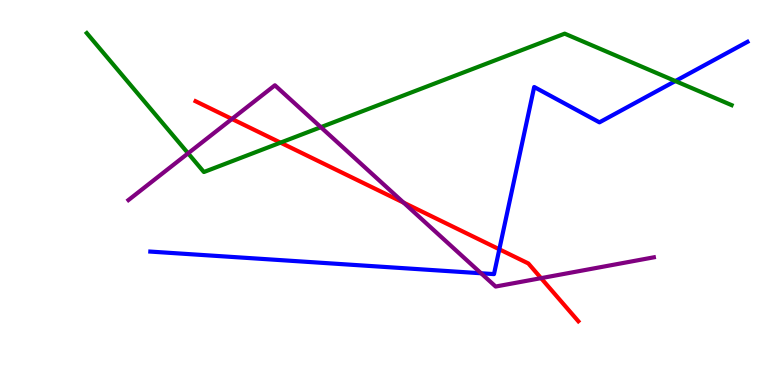[{'lines': ['blue', 'red'], 'intersections': [{'x': 6.44, 'y': 3.52}]}, {'lines': ['green', 'red'], 'intersections': [{'x': 3.62, 'y': 6.3}]}, {'lines': ['purple', 'red'], 'intersections': [{'x': 2.99, 'y': 6.91}, {'x': 5.21, 'y': 4.74}, {'x': 6.98, 'y': 2.78}]}, {'lines': ['blue', 'green'], 'intersections': [{'x': 8.71, 'y': 7.89}]}, {'lines': ['blue', 'purple'], 'intersections': [{'x': 6.21, 'y': 2.9}]}, {'lines': ['green', 'purple'], 'intersections': [{'x': 2.43, 'y': 6.02}, {'x': 4.14, 'y': 6.7}]}]